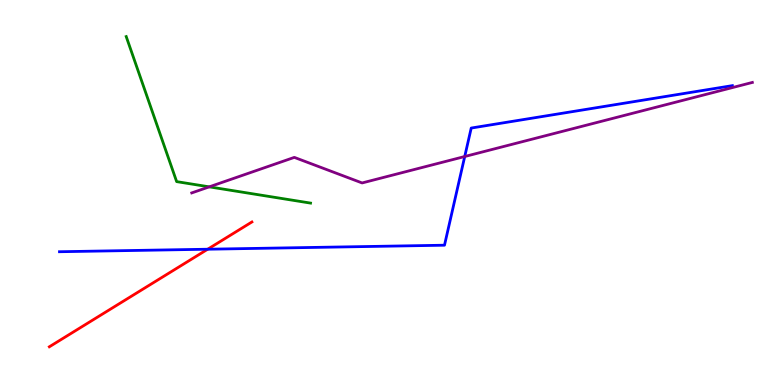[{'lines': ['blue', 'red'], 'intersections': [{'x': 2.68, 'y': 3.53}]}, {'lines': ['green', 'red'], 'intersections': []}, {'lines': ['purple', 'red'], 'intersections': []}, {'lines': ['blue', 'green'], 'intersections': []}, {'lines': ['blue', 'purple'], 'intersections': [{'x': 6.0, 'y': 5.93}]}, {'lines': ['green', 'purple'], 'intersections': [{'x': 2.7, 'y': 5.15}]}]